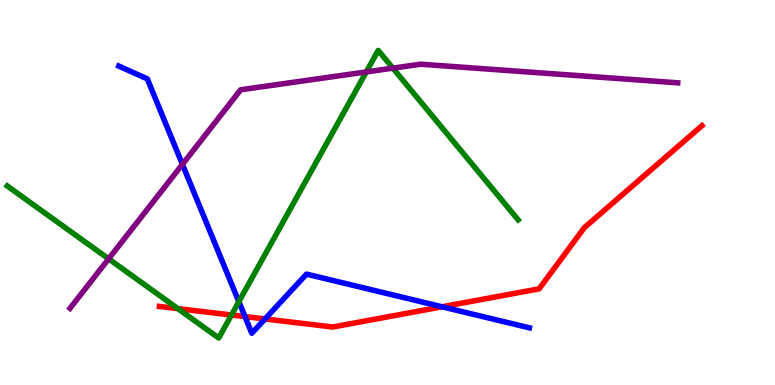[{'lines': ['blue', 'red'], 'intersections': [{'x': 3.16, 'y': 1.78}, {'x': 3.42, 'y': 1.72}, {'x': 5.7, 'y': 2.03}]}, {'lines': ['green', 'red'], 'intersections': [{'x': 2.29, 'y': 1.98}, {'x': 2.99, 'y': 1.82}]}, {'lines': ['purple', 'red'], 'intersections': []}, {'lines': ['blue', 'green'], 'intersections': [{'x': 3.08, 'y': 2.16}]}, {'lines': ['blue', 'purple'], 'intersections': [{'x': 2.35, 'y': 5.73}]}, {'lines': ['green', 'purple'], 'intersections': [{'x': 1.4, 'y': 3.28}, {'x': 4.73, 'y': 8.13}, {'x': 5.07, 'y': 8.23}]}]